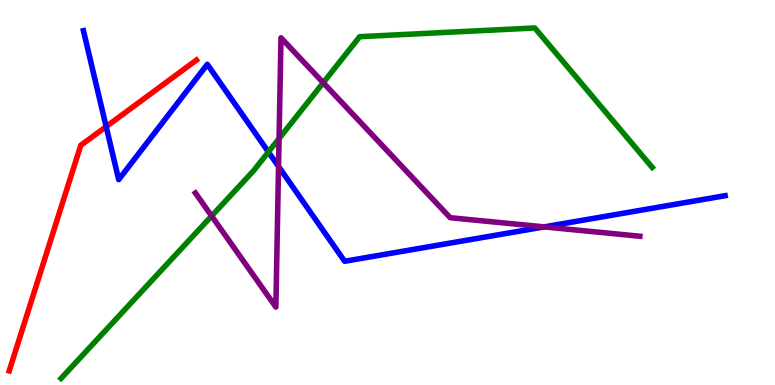[{'lines': ['blue', 'red'], 'intersections': [{'x': 1.37, 'y': 6.71}]}, {'lines': ['green', 'red'], 'intersections': []}, {'lines': ['purple', 'red'], 'intersections': []}, {'lines': ['blue', 'green'], 'intersections': [{'x': 3.46, 'y': 6.05}]}, {'lines': ['blue', 'purple'], 'intersections': [{'x': 3.59, 'y': 5.68}, {'x': 7.02, 'y': 4.11}]}, {'lines': ['green', 'purple'], 'intersections': [{'x': 2.73, 'y': 4.39}, {'x': 3.6, 'y': 6.4}, {'x': 4.17, 'y': 7.85}]}]